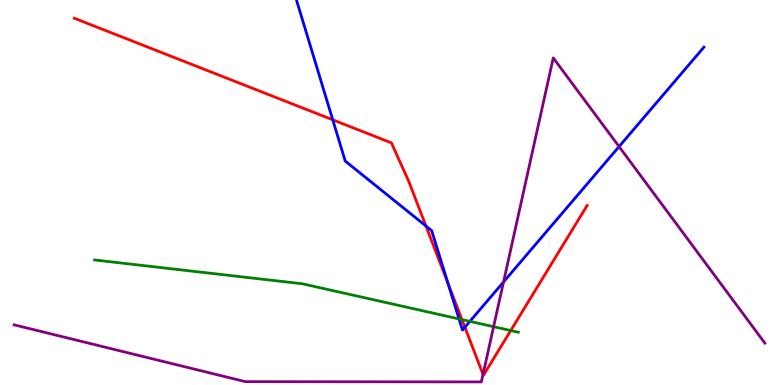[{'lines': ['blue', 'red'], 'intersections': [{'x': 4.29, 'y': 6.89}, {'x': 5.5, 'y': 4.13}, {'x': 5.78, 'y': 2.64}, {'x': 6.0, 'y': 1.5}]}, {'lines': ['green', 'red'], 'intersections': [{'x': 5.96, 'y': 1.7}, {'x': 6.59, 'y': 1.41}]}, {'lines': ['purple', 'red'], 'intersections': [{'x': 6.23, 'y': 0.276}]}, {'lines': ['blue', 'green'], 'intersections': [{'x': 5.92, 'y': 1.72}, {'x': 6.06, 'y': 1.65}]}, {'lines': ['blue', 'purple'], 'intersections': [{'x': 6.5, 'y': 2.68}, {'x': 7.99, 'y': 6.19}]}, {'lines': ['green', 'purple'], 'intersections': [{'x': 6.37, 'y': 1.51}]}]